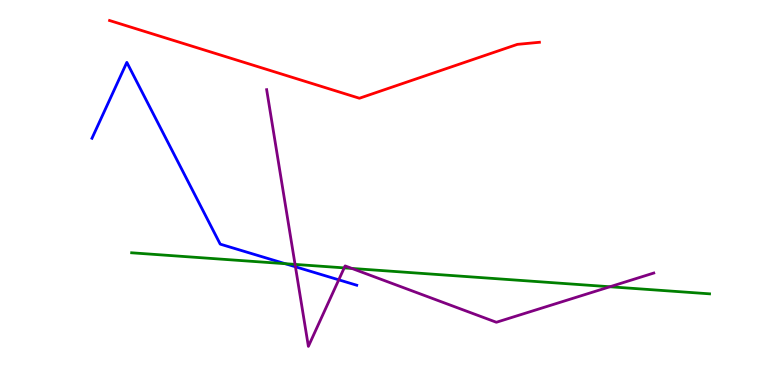[{'lines': ['blue', 'red'], 'intersections': []}, {'lines': ['green', 'red'], 'intersections': []}, {'lines': ['purple', 'red'], 'intersections': []}, {'lines': ['blue', 'green'], 'intersections': [{'x': 3.68, 'y': 3.15}]}, {'lines': ['blue', 'purple'], 'intersections': [{'x': 3.81, 'y': 3.07}, {'x': 4.37, 'y': 2.73}]}, {'lines': ['green', 'purple'], 'intersections': [{'x': 3.81, 'y': 3.13}, {'x': 4.44, 'y': 3.04}, {'x': 4.54, 'y': 3.03}, {'x': 7.87, 'y': 2.55}]}]